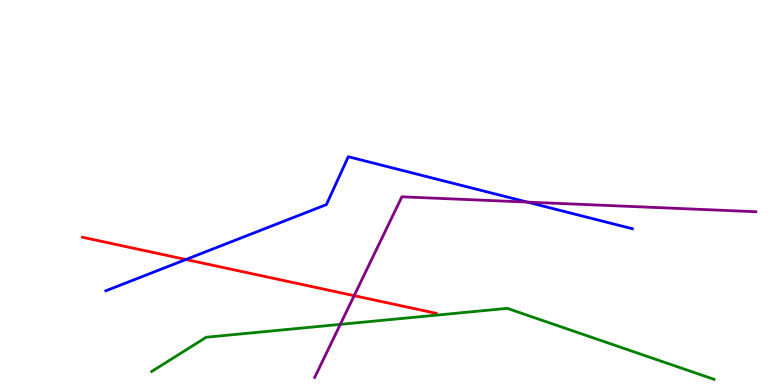[{'lines': ['blue', 'red'], 'intersections': [{'x': 2.4, 'y': 3.26}]}, {'lines': ['green', 'red'], 'intersections': []}, {'lines': ['purple', 'red'], 'intersections': [{'x': 4.57, 'y': 2.32}]}, {'lines': ['blue', 'green'], 'intersections': []}, {'lines': ['blue', 'purple'], 'intersections': [{'x': 6.8, 'y': 4.75}]}, {'lines': ['green', 'purple'], 'intersections': [{'x': 4.39, 'y': 1.57}]}]